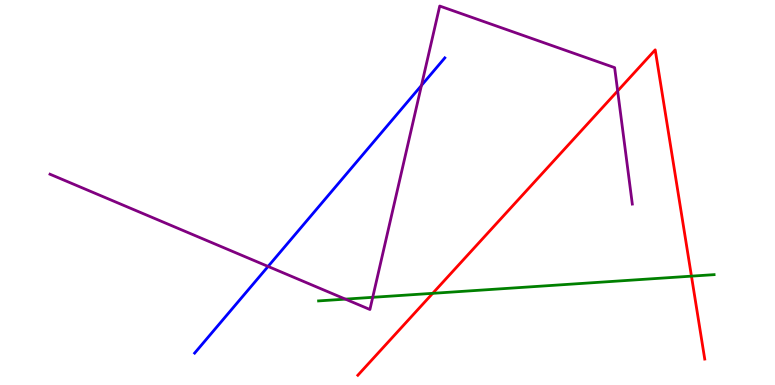[{'lines': ['blue', 'red'], 'intersections': []}, {'lines': ['green', 'red'], 'intersections': [{'x': 5.58, 'y': 2.38}, {'x': 8.92, 'y': 2.83}]}, {'lines': ['purple', 'red'], 'intersections': [{'x': 7.97, 'y': 7.64}]}, {'lines': ['blue', 'green'], 'intersections': []}, {'lines': ['blue', 'purple'], 'intersections': [{'x': 3.46, 'y': 3.08}, {'x': 5.44, 'y': 7.78}]}, {'lines': ['green', 'purple'], 'intersections': [{'x': 4.46, 'y': 2.23}, {'x': 4.81, 'y': 2.28}]}]